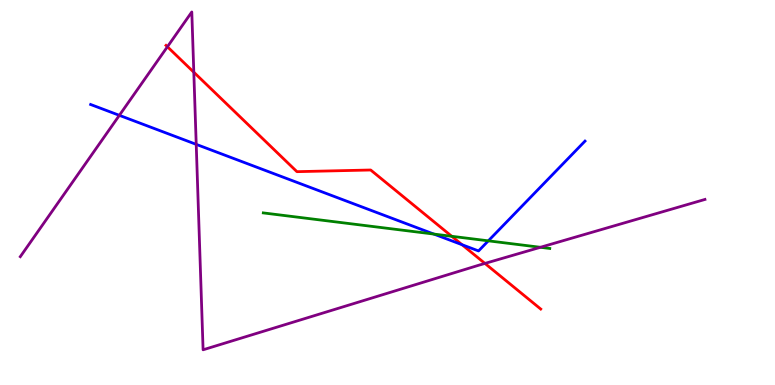[{'lines': ['blue', 'red'], 'intersections': [{'x': 5.96, 'y': 3.64}]}, {'lines': ['green', 'red'], 'intersections': [{'x': 5.83, 'y': 3.86}]}, {'lines': ['purple', 'red'], 'intersections': [{'x': 2.16, 'y': 8.79}, {'x': 2.5, 'y': 8.12}, {'x': 6.26, 'y': 3.16}]}, {'lines': ['blue', 'green'], 'intersections': [{'x': 5.6, 'y': 3.92}, {'x': 6.3, 'y': 3.74}]}, {'lines': ['blue', 'purple'], 'intersections': [{'x': 1.54, 'y': 7.0}, {'x': 2.53, 'y': 6.25}]}, {'lines': ['green', 'purple'], 'intersections': [{'x': 6.97, 'y': 3.58}]}]